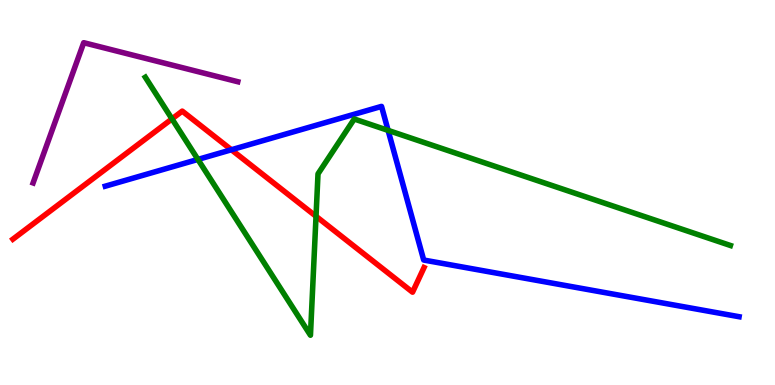[{'lines': ['blue', 'red'], 'intersections': [{'x': 2.99, 'y': 6.11}]}, {'lines': ['green', 'red'], 'intersections': [{'x': 2.22, 'y': 6.91}, {'x': 4.08, 'y': 4.38}]}, {'lines': ['purple', 'red'], 'intersections': []}, {'lines': ['blue', 'green'], 'intersections': [{'x': 2.55, 'y': 5.86}, {'x': 5.01, 'y': 6.61}]}, {'lines': ['blue', 'purple'], 'intersections': []}, {'lines': ['green', 'purple'], 'intersections': []}]